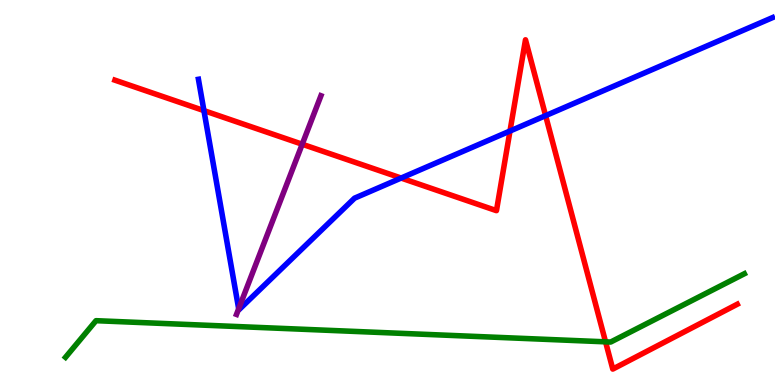[{'lines': ['blue', 'red'], 'intersections': [{'x': 2.63, 'y': 7.13}, {'x': 5.18, 'y': 5.38}, {'x': 6.58, 'y': 6.6}, {'x': 7.04, 'y': 7.0}]}, {'lines': ['green', 'red'], 'intersections': [{'x': 7.81, 'y': 1.12}]}, {'lines': ['purple', 'red'], 'intersections': [{'x': 3.9, 'y': 6.25}]}, {'lines': ['blue', 'green'], 'intersections': []}, {'lines': ['blue', 'purple'], 'intersections': [{'x': 3.08, 'y': 1.98}]}, {'lines': ['green', 'purple'], 'intersections': []}]